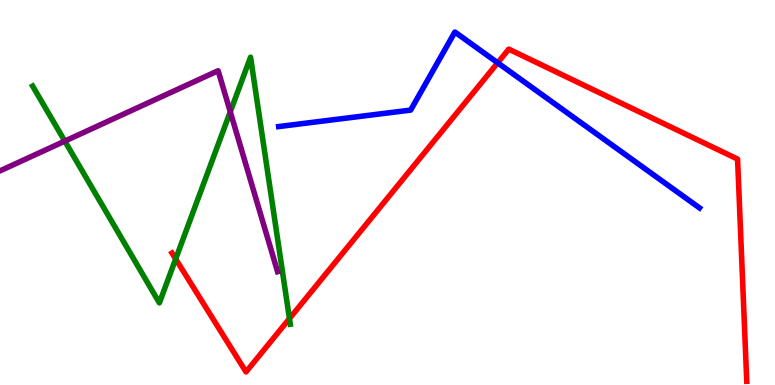[{'lines': ['blue', 'red'], 'intersections': [{'x': 6.42, 'y': 8.37}]}, {'lines': ['green', 'red'], 'intersections': [{'x': 2.27, 'y': 3.27}, {'x': 3.73, 'y': 1.72}]}, {'lines': ['purple', 'red'], 'intersections': []}, {'lines': ['blue', 'green'], 'intersections': []}, {'lines': ['blue', 'purple'], 'intersections': []}, {'lines': ['green', 'purple'], 'intersections': [{'x': 0.836, 'y': 6.33}, {'x': 2.97, 'y': 7.1}]}]